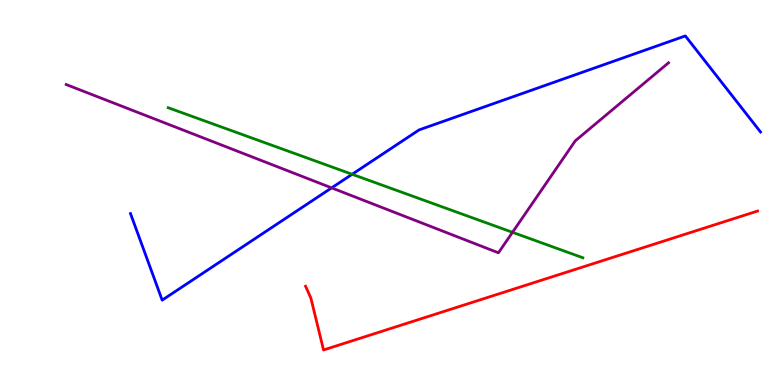[{'lines': ['blue', 'red'], 'intersections': []}, {'lines': ['green', 'red'], 'intersections': []}, {'lines': ['purple', 'red'], 'intersections': []}, {'lines': ['blue', 'green'], 'intersections': [{'x': 4.54, 'y': 5.47}]}, {'lines': ['blue', 'purple'], 'intersections': [{'x': 4.28, 'y': 5.12}]}, {'lines': ['green', 'purple'], 'intersections': [{'x': 6.61, 'y': 3.97}]}]